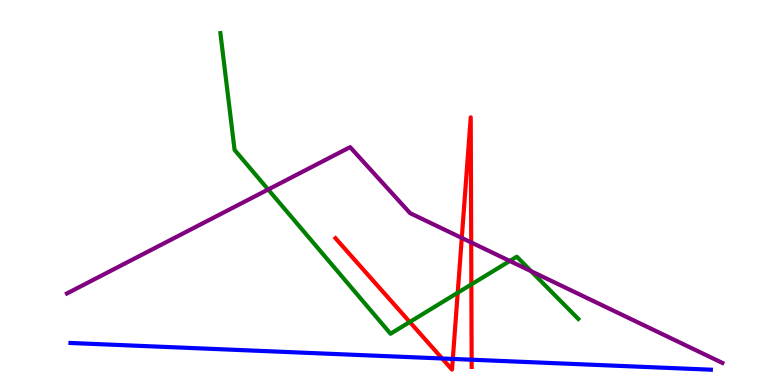[{'lines': ['blue', 'red'], 'intersections': [{'x': 5.71, 'y': 0.689}, {'x': 5.84, 'y': 0.677}, {'x': 6.09, 'y': 0.657}]}, {'lines': ['green', 'red'], 'intersections': [{'x': 5.29, 'y': 1.64}, {'x': 5.91, 'y': 2.4}, {'x': 6.08, 'y': 2.61}]}, {'lines': ['purple', 'red'], 'intersections': [{'x': 5.96, 'y': 3.82}, {'x': 6.08, 'y': 3.7}]}, {'lines': ['blue', 'green'], 'intersections': []}, {'lines': ['blue', 'purple'], 'intersections': []}, {'lines': ['green', 'purple'], 'intersections': [{'x': 3.46, 'y': 5.08}, {'x': 6.58, 'y': 3.22}, {'x': 6.85, 'y': 2.96}]}]